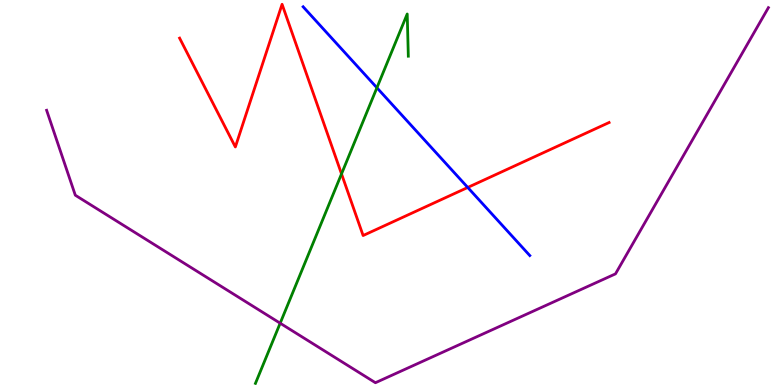[{'lines': ['blue', 'red'], 'intersections': [{'x': 6.04, 'y': 5.13}]}, {'lines': ['green', 'red'], 'intersections': [{'x': 4.41, 'y': 5.48}]}, {'lines': ['purple', 'red'], 'intersections': []}, {'lines': ['blue', 'green'], 'intersections': [{'x': 4.86, 'y': 7.72}]}, {'lines': ['blue', 'purple'], 'intersections': []}, {'lines': ['green', 'purple'], 'intersections': [{'x': 3.62, 'y': 1.6}]}]